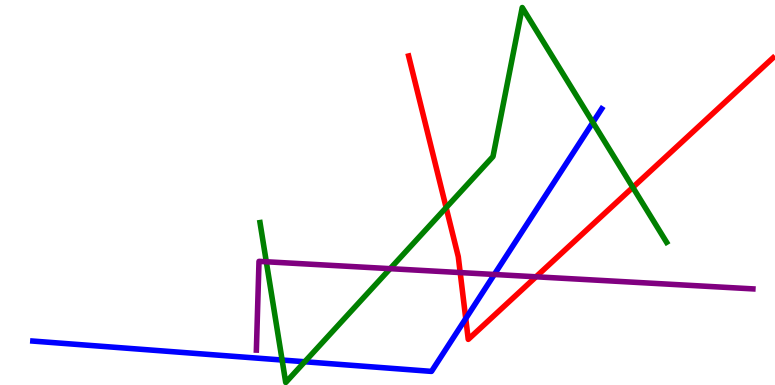[{'lines': ['blue', 'red'], 'intersections': [{'x': 6.01, 'y': 1.73}]}, {'lines': ['green', 'red'], 'intersections': [{'x': 5.76, 'y': 4.61}, {'x': 8.17, 'y': 5.13}]}, {'lines': ['purple', 'red'], 'intersections': [{'x': 5.94, 'y': 2.92}, {'x': 6.92, 'y': 2.81}]}, {'lines': ['blue', 'green'], 'intersections': [{'x': 3.64, 'y': 0.649}, {'x': 3.93, 'y': 0.604}, {'x': 7.65, 'y': 6.82}]}, {'lines': ['blue', 'purple'], 'intersections': [{'x': 6.38, 'y': 2.87}]}, {'lines': ['green', 'purple'], 'intersections': [{'x': 3.44, 'y': 3.2}, {'x': 5.03, 'y': 3.02}]}]